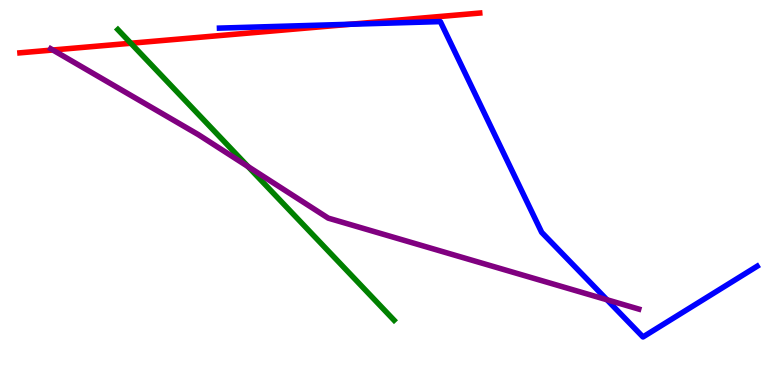[{'lines': ['blue', 'red'], 'intersections': [{'x': 4.52, 'y': 9.37}]}, {'lines': ['green', 'red'], 'intersections': [{'x': 1.69, 'y': 8.88}]}, {'lines': ['purple', 'red'], 'intersections': [{'x': 0.682, 'y': 8.7}]}, {'lines': ['blue', 'green'], 'intersections': []}, {'lines': ['blue', 'purple'], 'intersections': [{'x': 7.83, 'y': 2.21}]}, {'lines': ['green', 'purple'], 'intersections': [{'x': 3.2, 'y': 5.67}]}]